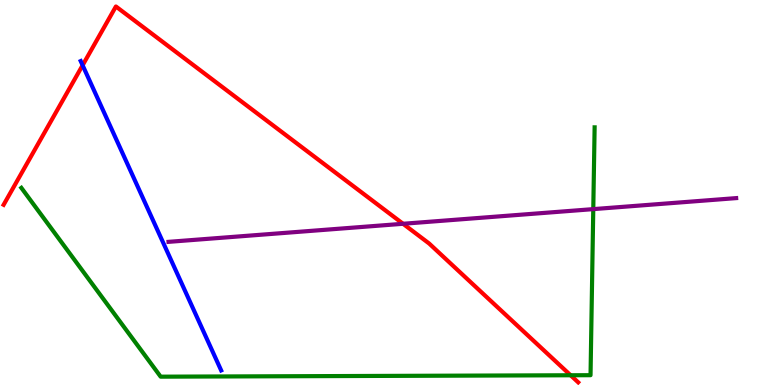[{'lines': ['blue', 'red'], 'intersections': [{'x': 1.07, 'y': 8.3}]}, {'lines': ['green', 'red'], 'intersections': [{'x': 7.36, 'y': 0.253}]}, {'lines': ['purple', 'red'], 'intersections': [{'x': 5.2, 'y': 4.19}]}, {'lines': ['blue', 'green'], 'intersections': []}, {'lines': ['blue', 'purple'], 'intersections': []}, {'lines': ['green', 'purple'], 'intersections': [{'x': 7.66, 'y': 4.57}]}]